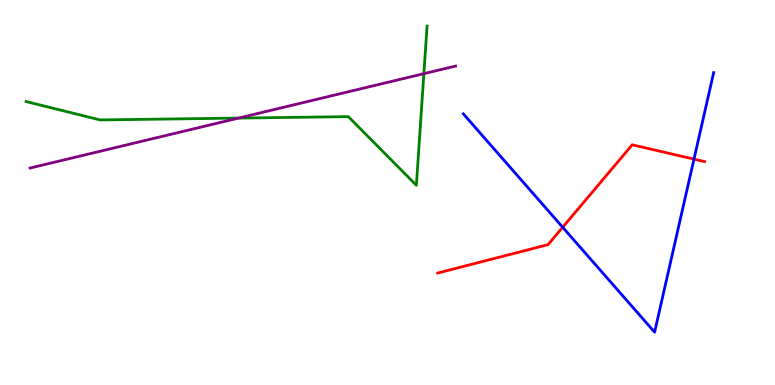[{'lines': ['blue', 'red'], 'intersections': [{'x': 7.26, 'y': 4.1}, {'x': 8.95, 'y': 5.87}]}, {'lines': ['green', 'red'], 'intersections': []}, {'lines': ['purple', 'red'], 'intersections': []}, {'lines': ['blue', 'green'], 'intersections': []}, {'lines': ['blue', 'purple'], 'intersections': []}, {'lines': ['green', 'purple'], 'intersections': [{'x': 3.08, 'y': 6.93}, {'x': 5.47, 'y': 8.09}]}]